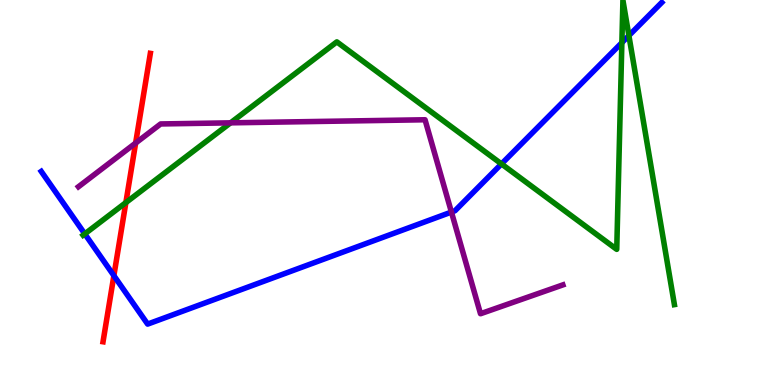[{'lines': ['blue', 'red'], 'intersections': [{'x': 1.47, 'y': 2.84}]}, {'lines': ['green', 'red'], 'intersections': [{'x': 1.62, 'y': 4.74}]}, {'lines': ['purple', 'red'], 'intersections': [{'x': 1.75, 'y': 6.28}]}, {'lines': ['blue', 'green'], 'intersections': [{'x': 1.09, 'y': 3.92}, {'x': 6.47, 'y': 5.74}, {'x': 8.02, 'y': 8.89}, {'x': 8.11, 'y': 9.08}]}, {'lines': ['blue', 'purple'], 'intersections': [{'x': 5.82, 'y': 4.49}]}, {'lines': ['green', 'purple'], 'intersections': [{'x': 2.97, 'y': 6.81}]}]